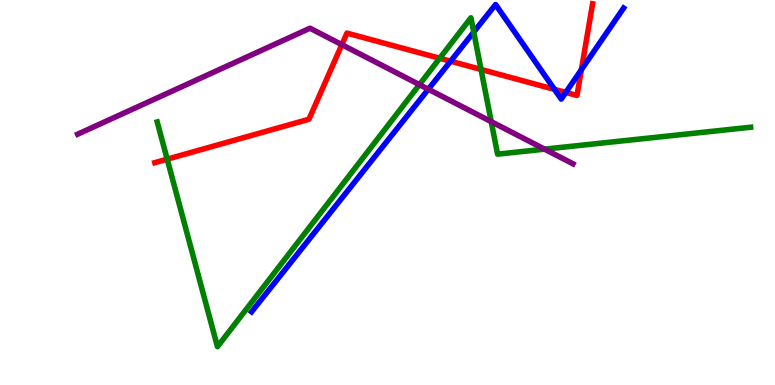[{'lines': ['blue', 'red'], 'intersections': [{'x': 5.81, 'y': 8.41}, {'x': 7.15, 'y': 7.68}, {'x': 7.3, 'y': 7.6}, {'x': 7.5, 'y': 8.19}]}, {'lines': ['green', 'red'], 'intersections': [{'x': 2.16, 'y': 5.87}, {'x': 5.67, 'y': 8.49}, {'x': 6.21, 'y': 8.2}]}, {'lines': ['purple', 'red'], 'intersections': [{'x': 4.41, 'y': 8.84}]}, {'lines': ['blue', 'green'], 'intersections': [{'x': 6.11, 'y': 9.17}]}, {'lines': ['blue', 'purple'], 'intersections': [{'x': 5.53, 'y': 7.68}]}, {'lines': ['green', 'purple'], 'intersections': [{'x': 5.41, 'y': 7.8}, {'x': 6.34, 'y': 6.84}, {'x': 7.03, 'y': 6.13}]}]